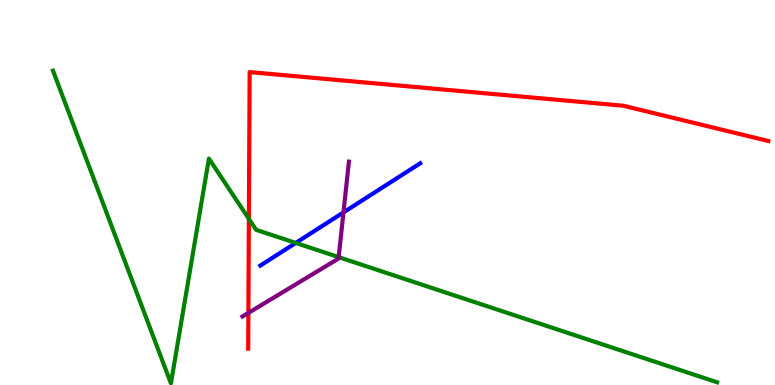[{'lines': ['blue', 'red'], 'intersections': []}, {'lines': ['green', 'red'], 'intersections': [{'x': 3.21, 'y': 4.31}]}, {'lines': ['purple', 'red'], 'intersections': [{'x': 3.2, 'y': 1.87}]}, {'lines': ['blue', 'green'], 'intersections': [{'x': 3.82, 'y': 3.69}]}, {'lines': ['blue', 'purple'], 'intersections': [{'x': 4.43, 'y': 4.48}]}, {'lines': ['green', 'purple'], 'intersections': [{'x': 4.37, 'y': 3.32}]}]